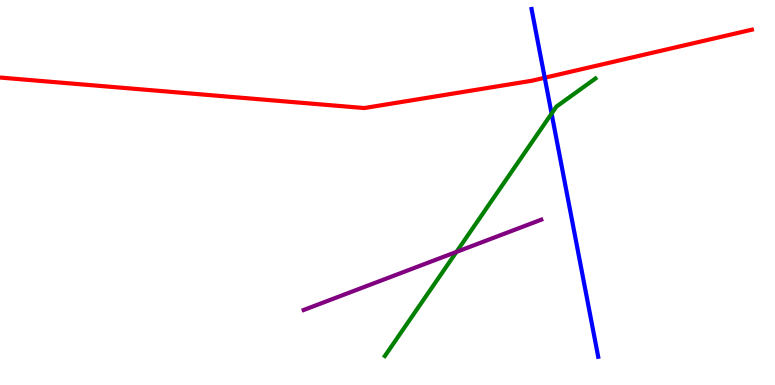[{'lines': ['blue', 'red'], 'intersections': [{'x': 7.03, 'y': 7.98}]}, {'lines': ['green', 'red'], 'intersections': []}, {'lines': ['purple', 'red'], 'intersections': []}, {'lines': ['blue', 'green'], 'intersections': [{'x': 7.12, 'y': 7.05}]}, {'lines': ['blue', 'purple'], 'intersections': []}, {'lines': ['green', 'purple'], 'intersections': [{'x': 5.89, 'y': 3.46}]}]